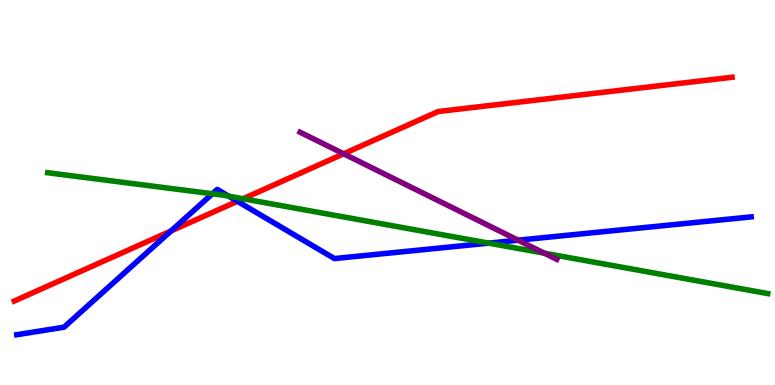[{'lines': ['blue', 'red'], 'intersections': [{'x': 2.21, 'y': 4.0}, {'x': 3.06, 'y': 4.77}]}, {'lines': ['green', 'red'], 'intersections': [{'x': 3.14, 'y': 4.84}]}, {'lines': ['purple', 'red'], 'intersections': [{'x': 4.43, 'y': 6.01}]}, {'lines': ['blue', 'green'], 'intersections': [{'x': 2.74, 'y': 4.97}, {'x': 2.95, 'y': 4.91}, {'x': 6.31, 'y': 3.68}]}, {'lines': ['blue', 'purple'], 'intersections': [{'x': 6.69, 'y': 3.76}]}, {'lines': ['green', 'purple'], 'intersections': [{'x': 7.02, 'y': 3.42}]}]